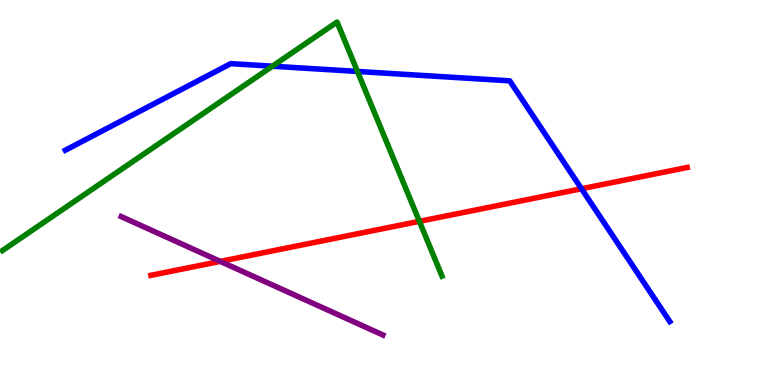[{'lines': ['blue', 'red'], 'intersections': [{'x': 7.5, 'y': 5.1}]}, {'lines': ['green', 'red'], 'intersections': [{'x': 5.41, 'y': 4.25}]}, {'lines': ['purple', 'red'], 'intersections': [{'x': 2.84, 'y': 3.21}]}, {'lines': ['blue', 'green'], 'intersections': [{'x': 3.51, 'y': 8.28}, {'x': 4.61, 'y': 8.14}]}, {'lines': ['blue', 'purple'], 'intersections': []}, {'lines': ['green', 'purple'], 'intersections': []}]